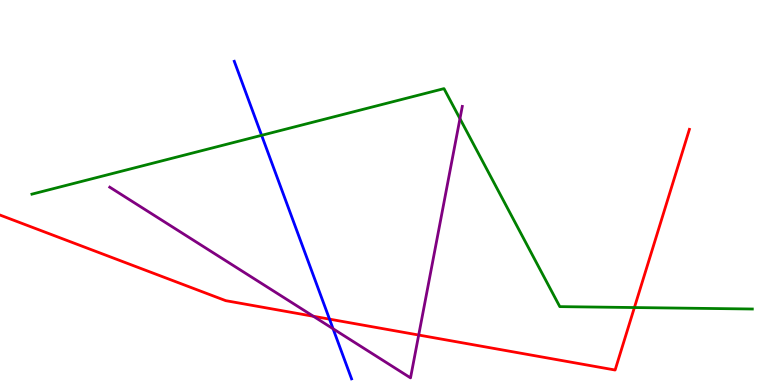[{'lines': ['blue', 'red'], 'intersections': [{'x': 4.25, 'y': 1.71}]}, {'lines': ['green', 'red'], 'intersections': [{'x': 8.19, 'y': 2.01}]}, {'lines': ['purple', 'red'], 'intersections': [{'x': 4.04, 'y': 1.79}, {'x': 5.4, 'y': 1.3}]}, {'lines': ['blue', 'green'], 'intersections': [{'x': 3.38, 'y': 6.48}]}, {'lines': ['blue', 'purple'], 'intersections': [{'x': 4.3, 'y': 1.46}]}, {'lines': ['green', 'purple'], 'intersections': [{'x': 5.93, 'y': 6.92}]}]